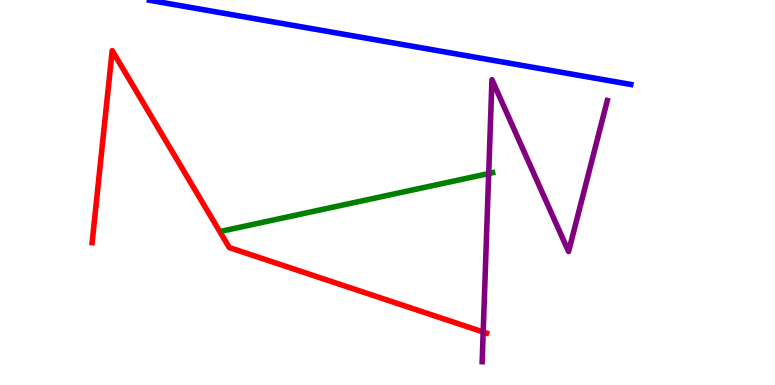[{'lines': ['blue', 'red'], 'intersections': []}, {'lines': ['green', 'red'], 'intersections': []}, {'lines': ['purple', 'red'], 'intersections': [{'x': 6.23, 'y': 1.38}]}, {'lines': ['blue', 'green'], 'intersections': []}, {'lines': ['blue', 'purple'], 'intersections': []}, {'lines': ['green', 'purple'], 'intersections': [{'x': 6.31, 'y': 5.49}]}]